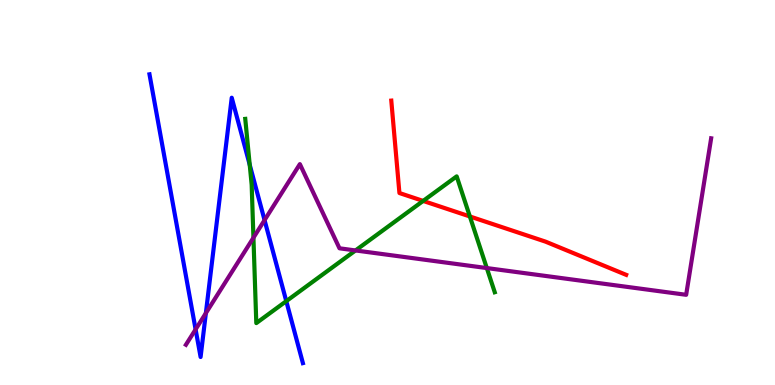[{'lines': ['blue', 'red'], 'intersections': []}, {'lines': ['green', 'red'], 'intersections': [{'x': 5.46, 'y': 4.78}, {'x': 6.06, 'y': 4.38}]}, {'lines': ['purple', 'red'], 'intersections': []}, {'lines': ['blue', 'green'], 'intersections': [{'x': 3.22, 'y': 5.72}, {'x': 3.69, 'y': 2.18}]}, {'lines': ['blue', 'purple'], 'intersections': [{'x': 2.52, 'y': 1.44}, {'x': 2.66, 'y': 1.87}, {'x': 3.41, 'y': 4.28}]}, {'lines': ['green', 'purple'], 'intersections': [{'x': 3.27, 'y': 3.83}, {'x': 4.59, 'y': 3.49}, {'x': 6.28, 'y': 3.04}]}]